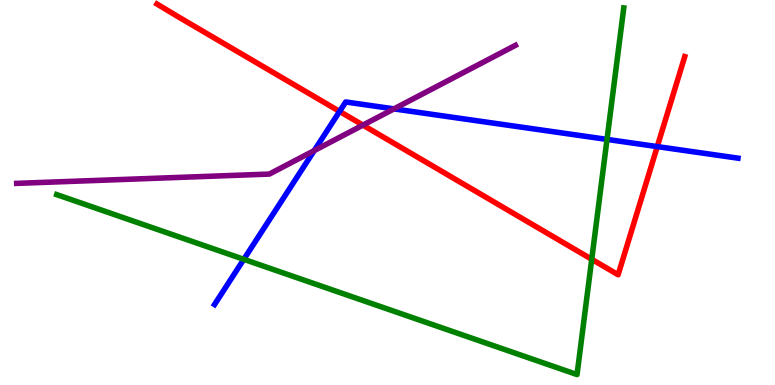[{'lines': ['blue', 'red'], 'intersections': [{'x': 4.38, 'y': 7.11}, {'x': 8.48, 'y': 6.19}]}, {'lines': ['green', 'red'], 'intersections': [{'x': 7.64, 'y': 3.27}]}, {'lines': ['purple', 'red'], 'intersections': [{'x': 4.68, 'y': 6.75}]}, {'lines': ['blue', 'green'], 'intersections': [{'x': 3.15, 'y': 3.26}, {'x': 7.83, 'y': 6.38}]}, {'lines': ['blue', 'purple'], 'intersections': [{'x': 4.05, 'y': 6.09}, {'x': 5.08, 'y': 7.17}]}, {'lines': ['green', 'purple'], 'intersections': []}]